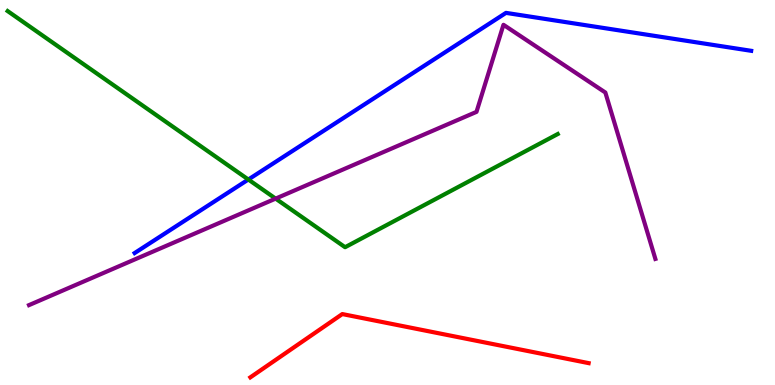[{'lines': ['blue', 'red'], 'intersections': []}, {'lines': ['green', 'red'], 'intersections': []}, {'lines': ['purple', 'red'], 'intersections': []}, {'lines': ['blue', 'green'], 'intersections': [{'x': 3.2, 'y': 5.34}]}, {'lines': ['blue', 'purple'], 'intersections': []}, {'lines': ['green', 'purple'], 'intersections': [{'x': 3.56, 'y': 4.84}]}]